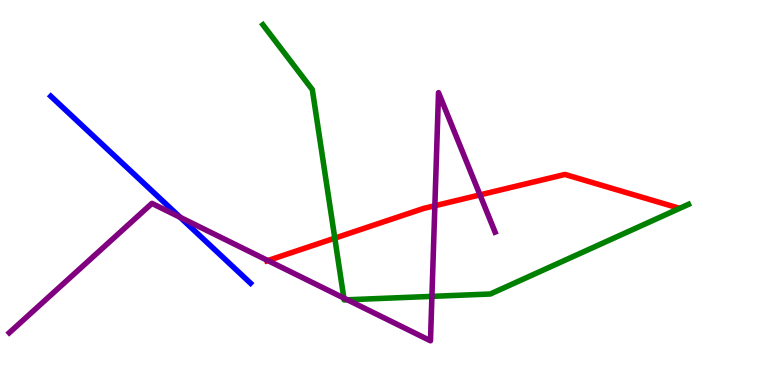[{'lines': ['blue', 'red'], 'intersections': []}, {'lines': ['green', 'red'], 'intersections': [{'x': 4.32, 'y': 3.81}]}, {'lines': ['purple', 'red'], 'intersections': [{'x': 3.46, 'y': 3.23}, {'x': 5.61, 'y': 4.66}, {'x': 6.19, 'y': 4.94}]}, {'lines': ['blue', 'green'], 'intersections': []}, {'lines': ['blue', 'purple'], 'intersections': [{'x': 2.32, 'y': 4.36}]}, {'lines': ['green', 'purple'], 'intersections': [{'x': 4.44, 'y': 2.26}, {'x': 4.48, 'y': 2.21}, {'x': 5.57, 'y': 2.3}]}]